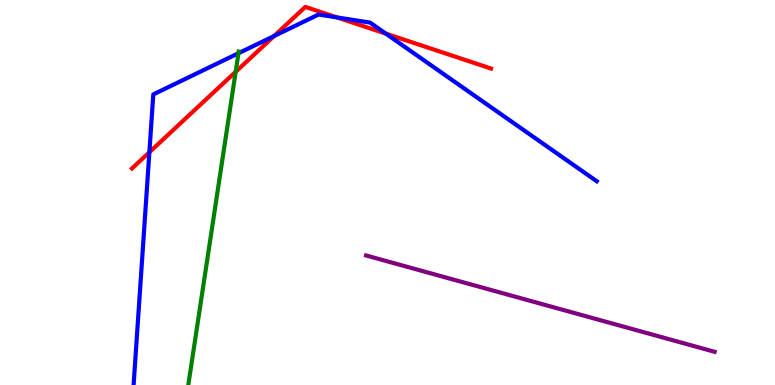[{'lines': ['blue', 'red'], 'intersections': [{'x': 1.93, 'y': 6.05}, {'x': 3.54, 'y': 9.06}, {'x': 4.35, 'y': 9.55}, {'x': 4.98, 'y': 9.13}]}, {'lines': ['green', 'red'], 'intersections': [{'x': 3.04, 'y': 8.13}]}, {'lines': ['purple', 'red'], 'intersections': []}, {'lines': ['blue', 'green'], 'intersections': [{'x': 3.08, 'y': 8.62}]}, {'lines': ['blue', 'purple'], 'intersections': []}, {'lines': ['green', 'purple'], 'intersections': []}]